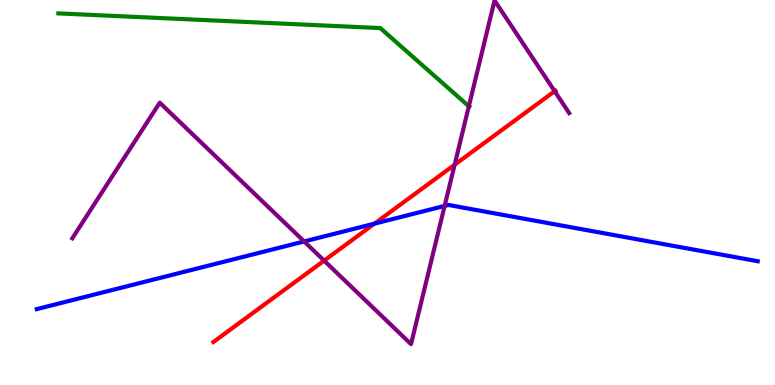[{'lines': ['blue', 'red'], 'intersections': [{'x': 4.83, 'y': 4.19}]}, {'lines': ['green', 'red'], 'intersections': []}, {'lines': ['purple', 'red'], 'intersections': [{'x': 4.18, 'y': 3.23}, {'x': 5.87, 'y': 5.72}, {'x': 7.16, 'y': 7.63}]}, {'lines': ['blue', 'green'], 'intersections': []}, {'lines': ['blue', 'purple'], 'intersections': [{'x': 3.92, 'y': 3.73}, {'x': 5.74, 'y': 4.65}]}, {'lines': ['green', 'purple'], 'intersections': [{'x': 6.05, 'y': 7.24}]}]